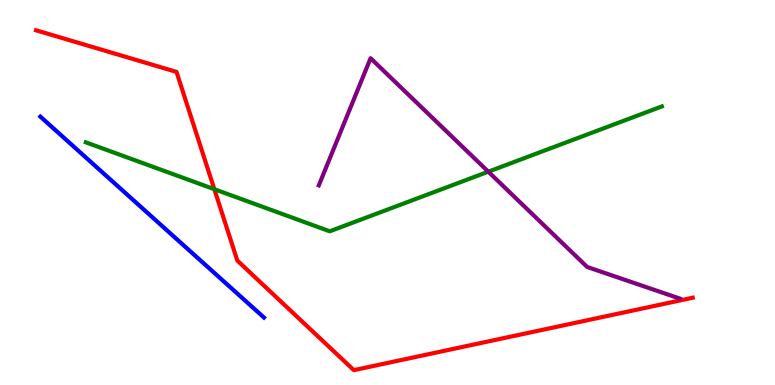[{'lines': ['blue', 'red'], 'intersections': []}, {'lines': ['green', 'red'], 'intersections': [{'x': 2.77, 'y': 5.09}]}, {'lines': ['purple', 'red'], 'intersections': []}, {'lines': ['blue', 'green'], 'intersections': []}, {'lines': ['blue', 'purple'], 'intersections': []}, {'lines': ['green', 'purple'], 'intersections': [{'x': 6.3, 'y': 5.54}]}]